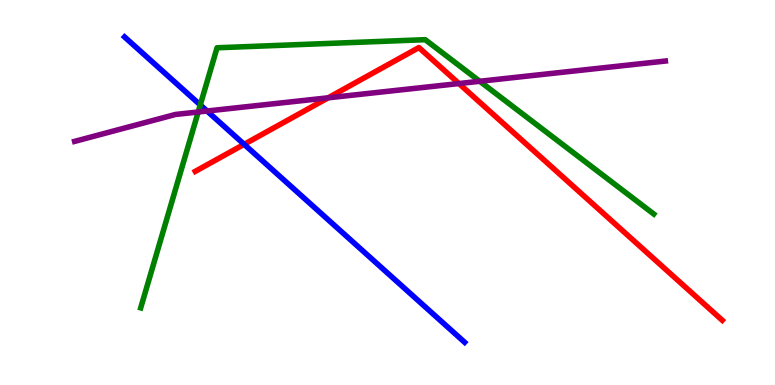[{'lines': ['blue', 'red'], 'intersections': [{'x': 3.15, 'y': 6.25}]}, {'lines': ['green', 'red'], 'intersections': []}, {'lines': ['purple', 'red'], 'intersections': [{'x': 4.23, 'y': 7.46}, {'x': 5.92, 'y': 7.83}]}, {'lines': ['blue', 'green'], 'intersections': [{'x': 2.58, 'y': 7.27}]}, {'lines': ['blue', 'purple'], 'intersections': [{'x': 2.67, 'y': 7.12}]}, {'lines': ['green', 'purple'], 'intersections': [{'x': 2.56, 'y': 7.09}, {'x': 6.19, 'y': 7.89}]}]